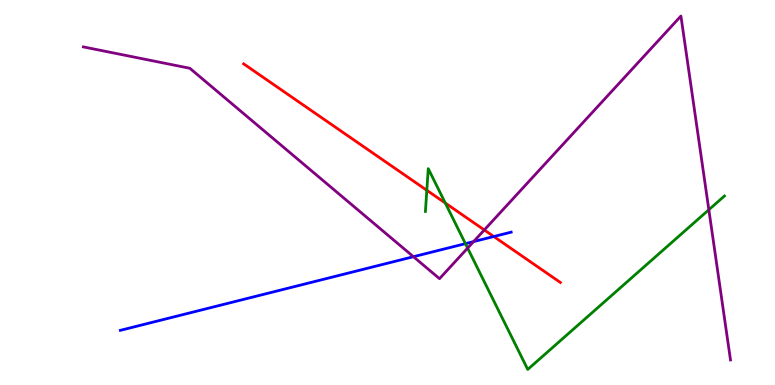[{'lines': ['blue', 'red'], 'intersections': [{'x': 6.37, 'y': 3.86}]}, {'lines': ['green', 'red'], 'intersections': [{'x': 5.51, 'y': 5.06}, {'x': 5.75, 'y': 4.73}]}, {'lines': ['purple', 'red'], 'intersections': [{'x': 6.25, 'y': 4.03}]}, {'lines': ['blue', 'green'], 'intersections': [{'x': 6.01, 'y': 3.67}]}, {'lines': ['blue', 'purple'], 'intersections': [{'x': 5.33, 'y': 3.33}, {'x': 6.11, 'y': 3.72}]}, {'lines': ['green', 'purple'], 'intersections': [{'x': 6.03, 'y': 3.56}, {'x': 9.15, 'y': 4.55}]}]